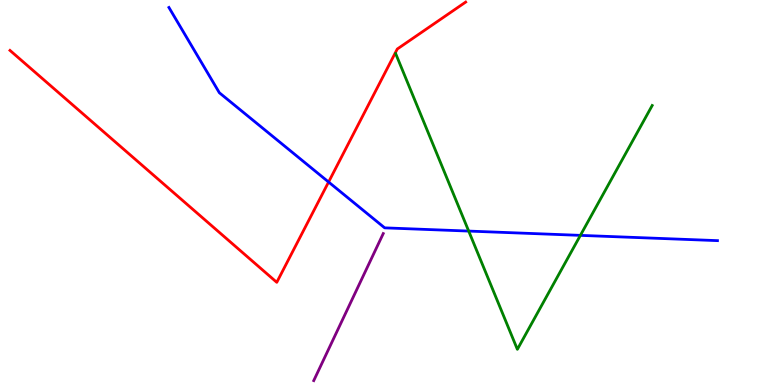[{'lines': ['blue', 'red'], 'intersections': [{'x': 4.24, 'y': 5.27}]}, {'lines': ['green', 'red'], 'intersections': []}, {'lines': ['purple', 'red'], 'intersections': []}, {'lines': ['blue', 'green'], 'intersections': [{'x': 6.05, 'y': 4.0}, {'x': 7.49, 'y': 3.89}]}, {'lines': ['blue', 'purple'], 'intersections': []}, {'lines': ['green', 'purple'], 'intersections': []}]